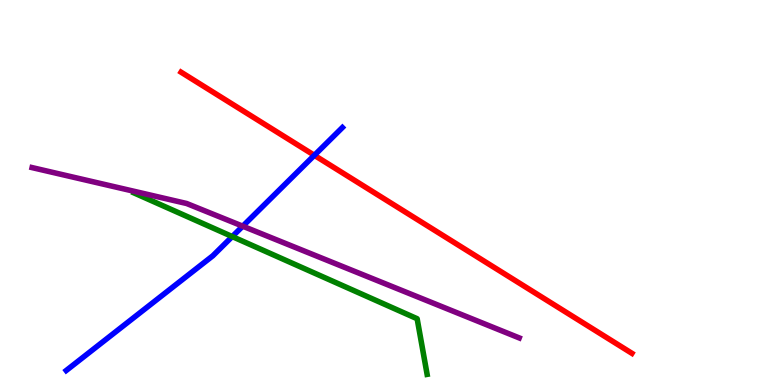[{'lines': ['blue', 'red'], 'intersections': [{'x': 4.06, 'y': 5.97}]}, {'lines': ['green', 'red'], 'intersections': []}, {'lines': ['purple', 'red'], 'intersections': []}, {'lines': ['blue', 'green'], 'intersections': [{'x': 3.0, 'y': 3.86}]}, {'lines': ['blue', 'purple'], 'intersections': [{'x': 3.13, 'y': 4.13}]}, {'lines': ['green', 'purple'], 'intersections': []}]